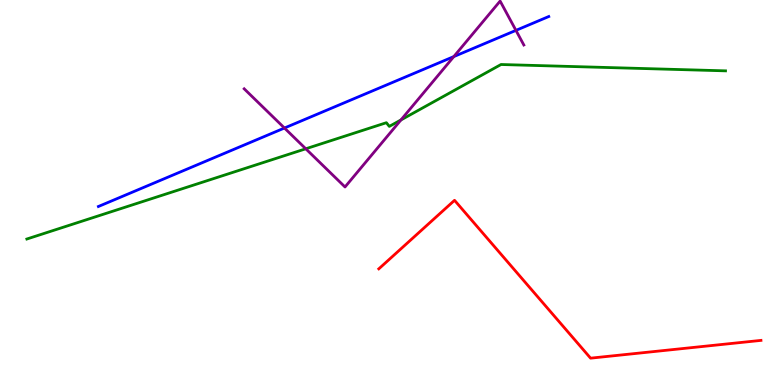[{'lines': ['blue', 'red'], 'intersections': []}, {'lines': ['green', 'red'], 'intersections': []}, {'lines': ['purple', 'red'], 'intersections': []}, {'lines': ['blue', 'green'], 'intersections': []}, {'lines': ['blue', 'purple'], 'intersections': [{'x': 3.67, 'y': 6.67}, {'x': 5.86, 'y': 8.53}, {'x': 6.66, 'y': 9.21}]}, {'lines': ['green', 'purple'], 'intersections': [{'x': 3.95, 'y': 6.14}, {'x': 5.17, 'y': 6.88}]}]